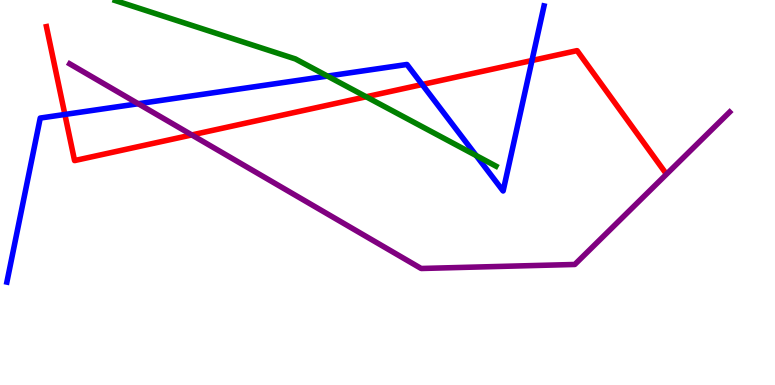[{'lines': ['blue', 'red'], 'intersections': [{'x': 0.837, 'y': 7.03}, {'x': 5.45, 'y': 7.8}, {'x': 6.86, 'y': 8.43}]}, {'lines': ['green', 'red'], 'intersections': [{'x': 4.72, 'y': 7.49}]}, {'lines': ['purple', 'red'], 'intersections': [{'x': 2.47, 'y': 6.5}]}, {'lines': ['blue', 'green'], 'intersections': [{'x': 4.23, 'y': 8.02}, {'x': 6.14, 'y': 5.96}]}, {'lines': ['blue', 'purple'], 'intersections': [{'x': 1.78, 'y': 7.31}]}, {'lines': ['green', 'purple'], 'intersections': []}]